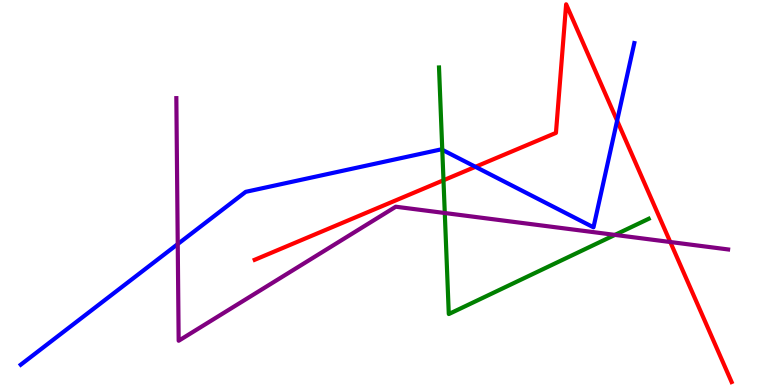[{'lines': ['blue', 'red'], 'intersections': [{'x': 6.13, 'y': 5.67}, {'x': 7.96, 'y': 6.87}]}, {'lines': ['green', 'red'], 'intersections': [{'x': 5.72, 'y': 5.32}]}, {'lines': ['purple', 'red'], 'intersections': [{'x': 8.65, 'y': 3.71}]}, {'lines': ['blue', 'green'], 'intersections': [{'x': 5.71, 'y': 6.11}]}, {'lines': ['blue', 'purple'], 'intersections': [{'x': 2.29, 'y': 3.66}]}, {'lines': ['green', 'purple'], 'intersections': [{'x': 5.74, 'y': 4.47}, {'x': 7.93, 'y': 3.9}]}]